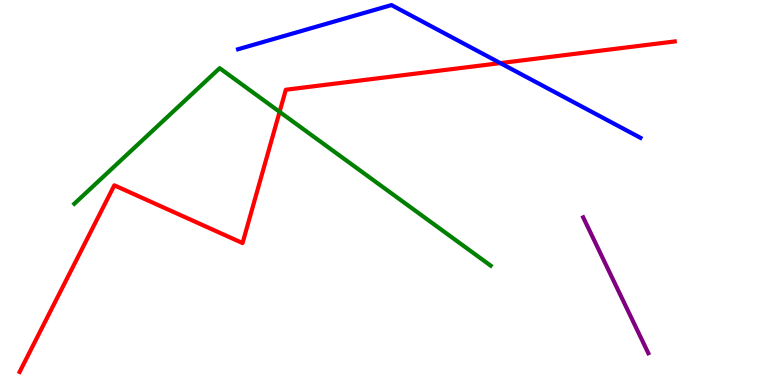[{'lines': ['blue', 'red'], 'intersections': [{'x': 6.46, 'y': 8.36}]}, {'lines': ['green', 'red'], 'intersections': [{'x': 3.61, 'y': 7.1}]}, {'lines': ['purple', 'red'], 'intersections': []}, {'lines': ['blue', 'green'], 'intersections': []}, {'lines': ['blue', 'purple'], 'intersections': []}, {'lines': ['green', 'purple'], 'intersections': []}]